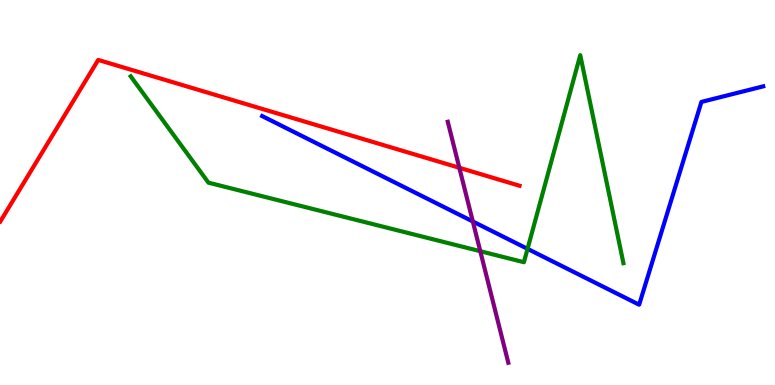[{'lines': ['blue', 'red'], 'intersections': []}, {'lines': ['green', 'red'], 'intersections': []}, {'lines': ['purple', 'red'], 'intersections': [{'x': 5.93, 'y': 5.64}]}, {'lines': ['blue', 'green'], 'intersections': [{'x': 6.81, 'y': 3.54}]}, {'lines': ['blue', 'purple'], 'intersections': [{'x': 6.1, 'y': 4.25}]}, {'lines': ['green', 'purple'], 'intersections': [{'x': 6.2, 'y': 3.48}]}]